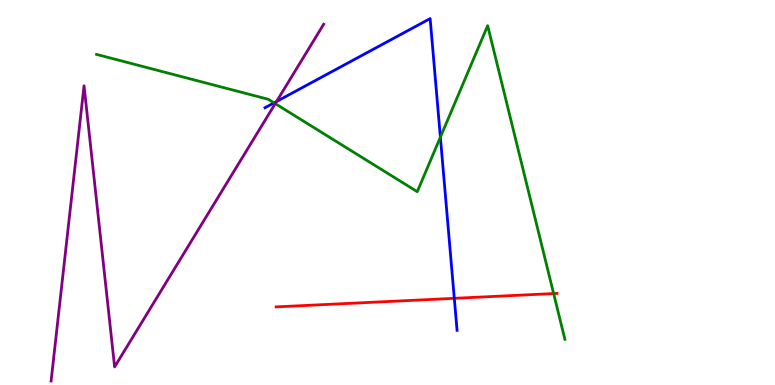[{'lines': ['blue', 'red'], 'intersections': [{'x': 5.86, 'y': 2.25}]}, {'lines': ['green', 'red'], 'intersections': [{'x': 7.14, 'y': 2.38}]}, {'lines': ['purple', 'red'], 'intersections': []}, {'lines': ['blue', 'green'], 'intersections': [{'x': 3.54, 'y': 7.33}, {'x': 5.68, 'y': 6.44}]}, {'lines': ['blue', 'purple'], 'intersections': [{'x': 3.57, 'y': 7.36}]}, {'lines': ['green', 'purple'], 'intersections': [{'x': 3.55, 'y': 7.31}]}]